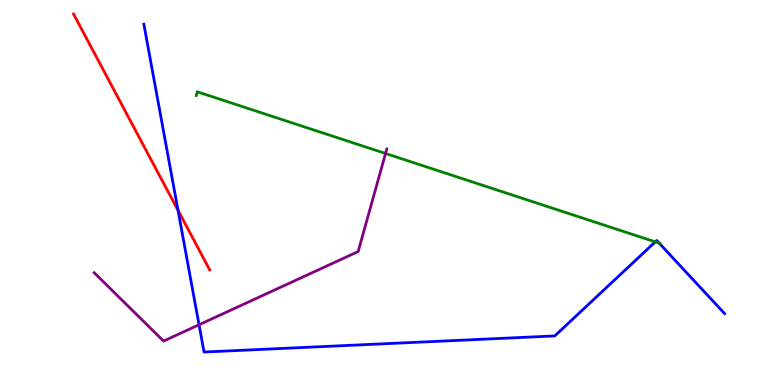[{'lines': ['blue', 'red'], 'intersections': [{'x': 2.3, 'y': 4.54}]}, {'lines': ['green', 'red'], 'intersections': []}, {'lines': ['purple', 'red'], 'intersections': []}, {'lines': ['blue', 'green'], 'intersections': [{'x': 8.46, 'y': 3.72}, {'x': 8.51, 'y': 3.68}]}, {'lines': ['blue', 'purple'], 'intersections': [{'x': 2.57, 'y': 1.56}]}, {'lines': ['green', 'purple'], 'intersections': [{'x': 4.97, 'y': 6.01}]}]